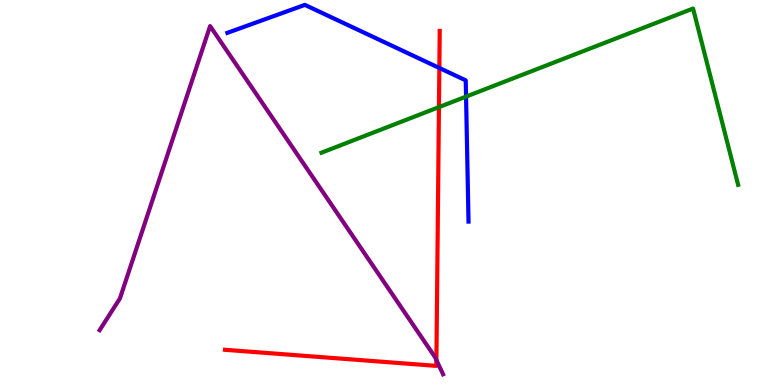[{'lines': ['blue', 'red'], 'intersections': [{'x': 5.67, 'y': 8.23}]}, {'lines': ['green', 'red'], 'intersections': [{'x': 5.66, 'y': 7.22}]}, {'lines': ['purple', 'red'], 'intersections': [{'x': 5.63, 'y': 0.647}]}, {'lines': ['blue', 'green'], 'intersections': [{'x': 6.01, 'y': 7.49}]}, {'lines': ['blue', 'purple'], 'intersections': []}, {'lines': ['green', 'purple'], 'intersections': []}]